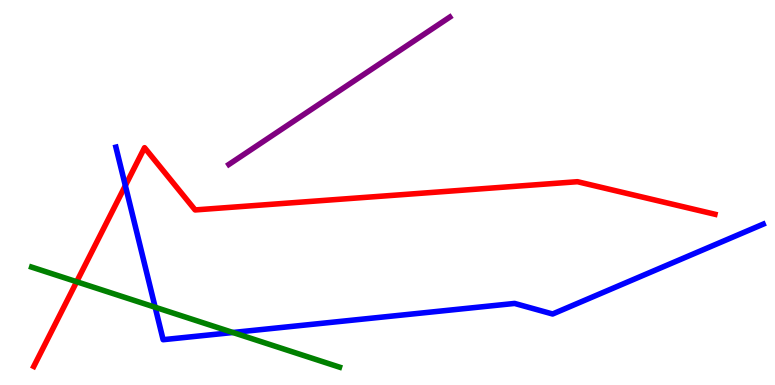[{'lines': ['blue', 'red'], 'intersections': [{'x': 1.62, 'y': 5.18}]}, {'lines': ['green', 'red'], 'intersections': [{'x': 0.989, 'y': 2.68}]}, {'lines': ['purple', 'red'], 'intersections': []}, {'lines': ['blue', 'green'], 'intersections': [{'x': 2.0, 'y': 2.02}, {'x': 3.01, 'y': 1.36}]}, {'lines': ['blue', 'purple'], 'intersections': []}, {'lines': ['green', 'purple'], 'intersections': []}]